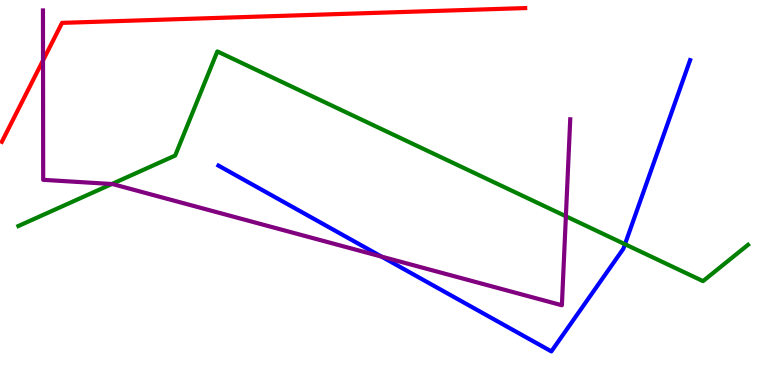[{'lines': ['blue', 'red'], 'intersections': []}, {'lines': ['green', 'red'], 'intersections': []}, {'lines': ['purple', 'red'], 'intersections': [{'x': 0.555, 'y': 8.43}]}, {'lines': ['blue', 'green'], 'intersections': [{'x': 8.06, 'y': 3.66}]}, {'lines': ['blue', 'purple'], 'intersections': [{'x': 4.92, 'y': 3.33}]}, {'lines': ['green', 'purple'], 'intersections': [{'x': 1.44, 'y': 5.22}, {'x': 7.3, 'y': 4.38}]}]